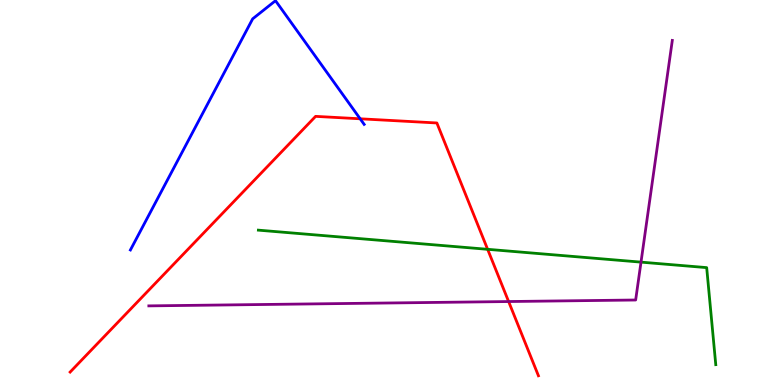[{'lines': ['blue', 'red'], 'intersections': [{'x': 4.65, 'y': 6.91}]}, {'lines': ['green', 'red'], 'intersections': [{'x': 6.29, 'y': 3.52}]}, {'lines': ['purple', 'red'], 'intersections': [{'x': 6.56, 'y': 2.17}]}, {'lines': ['blue', 'green'], 'intersections': []}, {'lines': ['blue', 'purple'], 'intersections': []}, {'lines': ['green', 'purple'], 'intersections': [{'x': 8.27, 'y': 3.19}]}]